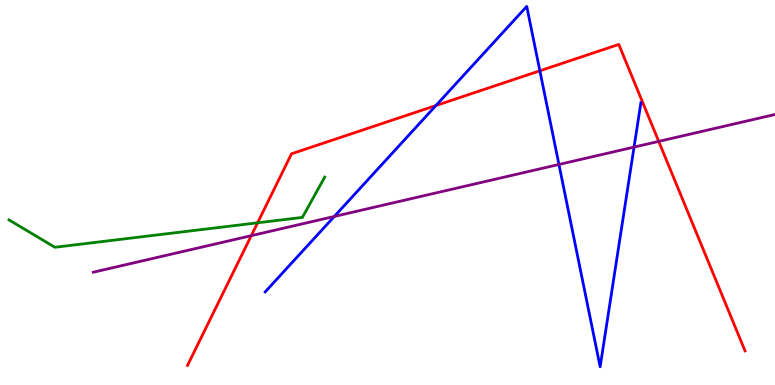[{'lines': ['blue', 'red'], 'intersections': [{'x': 5.62, 'y': 7.26}, {'x': 6.97, 'y': 8.16}]}, {'lines': ['green', 'red'], 'intersections': [{'x': 3.32, 'y': 4.21}]}, {'lines': ['purple', 'red'], 'intersections': [{'x': 3.24, 'y': 3.88}, {'x': 8.5, 'y': 6.33}]}, {'lines': ['blue', 'green'], 'intersections': []}, {'lines': ['blue', 'purple'], 'intersections': [{'x': 4.31, 'y': 4.38}, {'x': 7.21, 'y': 5.73}, {'x': 8.18, 'y': 6.18}]}, {'lines': ['green', 'purple'], 'intersections': []}]